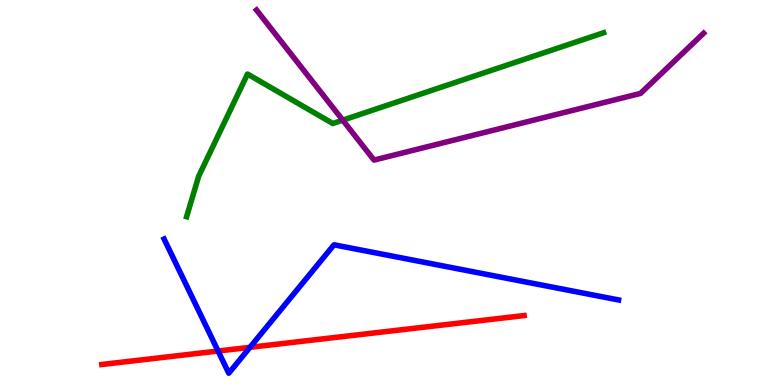[{'lines': ['blue', 'red'], 'intersections': [{'x': 2.81, 'y': 0.882}, {'x': 3.23, 'y': 0.978}]}, {'lines': ['green', 'red'], 'intersections': []}, {'lines': ['purple', 'red'], 'intersections': []}, {'lines': ['blue', 'green'], 'intersections': []}, {'lines': ['blue', 'purple'], 'intersections': []}, {'lines': ['green', 'purple'], 'intersections': [{'x': 4.42, 'y': 6.88}]}]